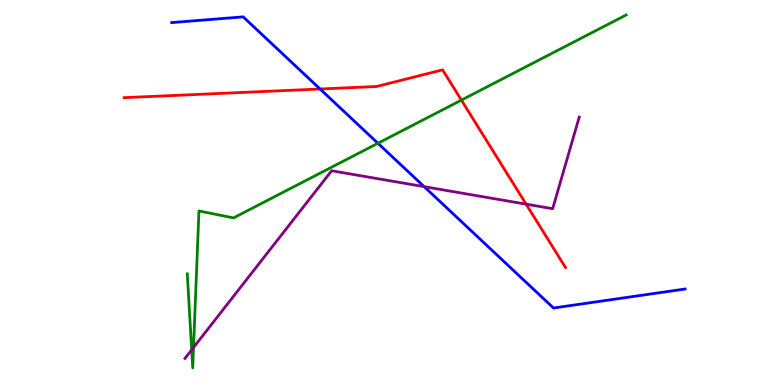[{'lines': ['blue', 'red'], 'intersections': [{'x': 4.13, 'y': 7.69}]}, {'lines': ['green', 'red'], 'intersections': [{'x': 5.95, 'y': 7.4}]}, {'lines': ['purple', 'red'], 'intersections': [{'x': 6.79, 'y': 4.7}]}, {'lines': ['blue', 'green'], 'intersections': [{'x': 4.88, 'y': 6.28}]}, {'lines': ['blue', 'purple'], 'intersections': [{'x': 5.47, 'y': 5.15}]}, {'lines': ['green', 'purple'], 'intersections': [{'x': 2.47, 'y': 0.913}, {'x': 2.5, 'y': 0.975}]}]